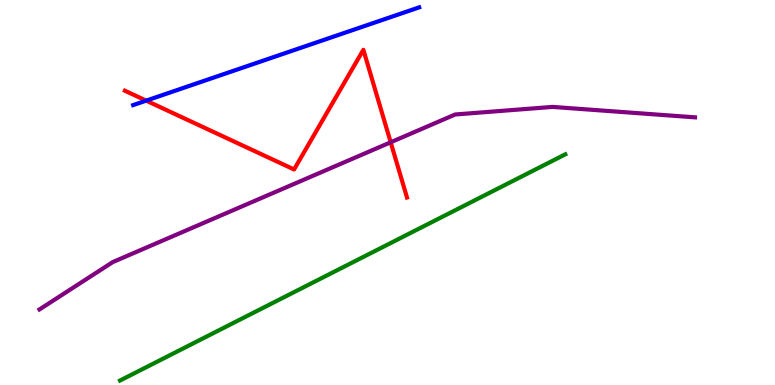[{'lines': ['blue', 'red'], 'intersections': [{'x': 1.89, 'y': 7.39}]}, {'lines': ['green', 'red'], 'intersections': []}, {'lines': ['purple', 'red'], 'intersections': [{'x': 5.04, 'y': 6.3}]}, {'lines': ['blue', 'green'], 'intersections': []}, {'lines': ['blue', 'purple'], 'intersections': []}, {'lines': ['green', 'purple'], 'intersections': []}]